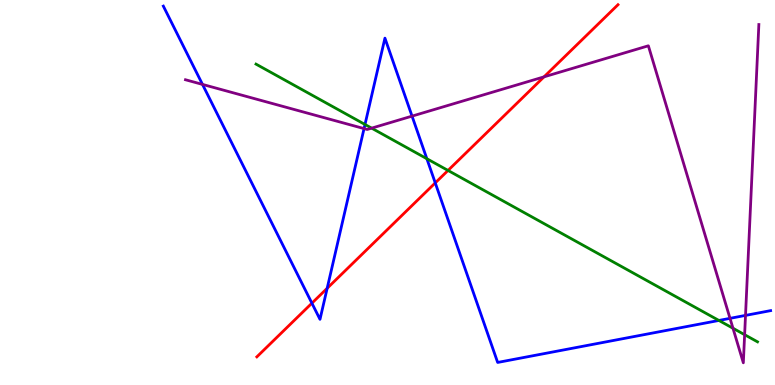[{'lines': ['blue', 'red'], 'intersections': [{'x': 4.02, 'y': 2.13}, {'x': 4.22, 'y': 2.51}, {'x': 5.62, 'y': 5.25}]}, {'lines': ['green', 'red'], 'intersections': [{'x': 5.78, 'y': 5.57}]}, {'lines': ['purple', 'red'], 'intersections': [{'x': 7.02, 'y': 8.0}]}, {'lines': ['blue', 'green'], 'intersections': [{'x': 4.71, 'y': 6.77}, {'x': 5.51, 'y': 5.88}, {'x': 9.28, 'y': 1.68}]}, {'lines': ['blue', 'purple'], 'intersections': [{'x': 2.61, 'y': 7.81}, {'x': 4.7, 'y': 6.66}, {'x': 5.32, 'y': 6.98}, {'x': 9.42, 'y': 1.73}, {'x': 9.62, 'y': 1.81}]}, {'lines': ['green', 'purple'], 'intersections': [{'x': 4.8, 'y': 6.67}, {'x': 9.46, 'y': 1.47}, {'x': 9.61, 'y': 1.31}]}]